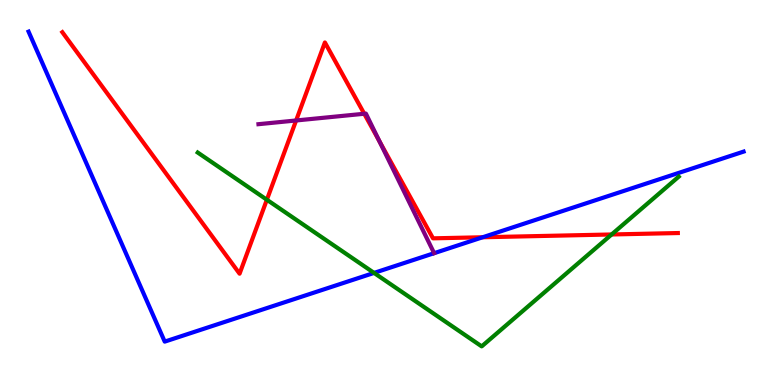[{'lines': ['blue', 'red'], 'intersections': [{'x': 6.23, 'y': 3.84}]}, {'lines': ['green', 'red'], 'intersections': [{'x': 3.44, 'y': 4.81}, {'x': 7.89, 'y': 3.91}]}, {'lines': ['purple', 'red'], 'intersections': [{'x': 3.82, 'y': 6.87}, {'x': 4.7, 'y': 7.05}, {'x': 4.9, 'y': 6.33}]}, {'lines': ['blue', 'green'], 'intersections': [{'x': 4.83, 'y': 2.91}]}, {'lines': ['blue', 'purple'], 'intersections': []}, {'lines': ['green', 'purple'], 'intersections': []}]